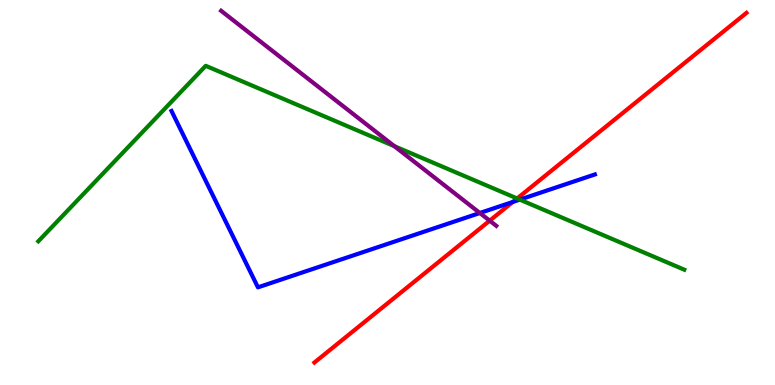[{'lines': ['blue', 'red'], 'intersections': [{'x': 6.62, 'y': 4.75}]}, {'lines': ['green', 'red'], 'intersections': [{'x': 6.67, 'y': 4.84}]}, {'lines': ['purple', 'red'], 'intersections': [{'x': 6.32, 'y': 4.27}]}, {'lines': ['blue', 'green'], 'intersections': [{'x': 6.71, 'y': 4.82}]}, {'lines': ['blue', 'purple'], 'intersections': [{'x': 6.19, 'y': 4.47}]}, {'lines': ['green', 'purple'], 'intersections': [{'x': 5.09, 'y': 6.2}]}]